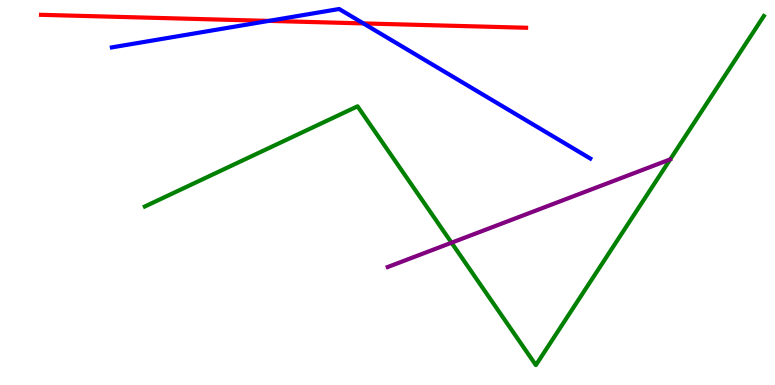[{'lines': ['blue', 'red'], 'intersections': [{'x': 3.47, 'y': 9.46}, {'x': 4.69, 'y': 9.39}]}, {'lines': ['green', 'red'], 'intersections': []}, {'lines': ['purple', 'red'], 'intersections': []}, {'lines': ['blue', 'green'], 'intersections': []}, {'lines': ['blue', 'purple'], 'intersections': []}, {'lines': ['green', 'purple'], 'intersections': [{'x': 5.83, 'y': 3.7}]}]